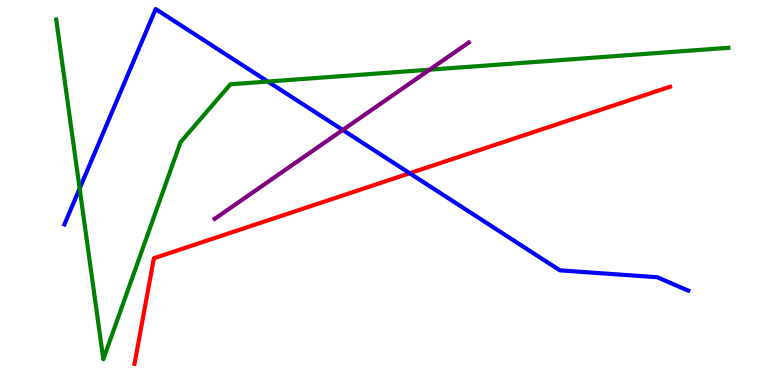[{'lines': ['blue', 'red'], 'intersections': [{'x': 5.29, 'y': 5.5}]}, {'lines': ['green', 'red'], 'intersections': []}, {'lines': ['purple', 'red'], 'intersections': []}, {'lines': ['blue', 'green'], 'intersections': [{'x': 1.03, 'y': 5.1}, {'x': 3.46, 'y': 7.88}]}, {'lines': ['blue', 'purple'], 'intersections': [{'x': 4.42, 'y': 6.62}]}, {'lines': ['green', 'purple'], 'intersections': [{'x': 5.54, 'y': 8.19}]}]